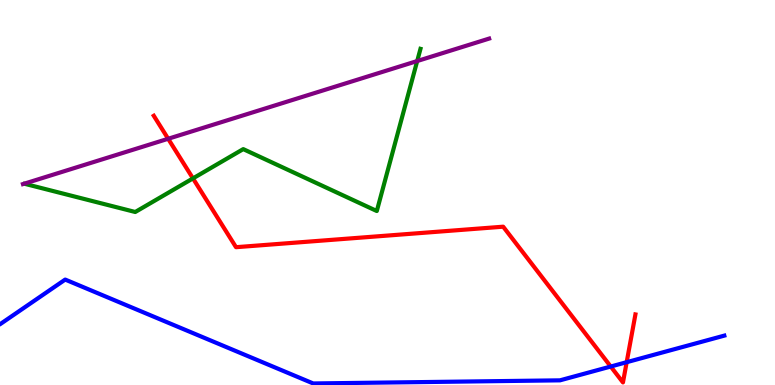[{'lines': ['blue', 'red'], 'intersections': [{'x': 7.88, 'y': 0.48}, {'x': 8.09, 'y': 0.592}]}, {'lines': ['green', 'red'], 'intersections': [{'x': 2.49, 'y': 5.37}]}, {'lines': ['purple', 'red'], 'intersections': [{'x': 2.17, 'y': 6.4}]}, {'lines': ['blue', 'green'], 'intersections': []}, {'lines': ['blue', 'purple'], 'intersections': []}, {'lines': ['green', 'purple'], 'intersections': [{'x': 5.38, 'y': 8.41}]}]